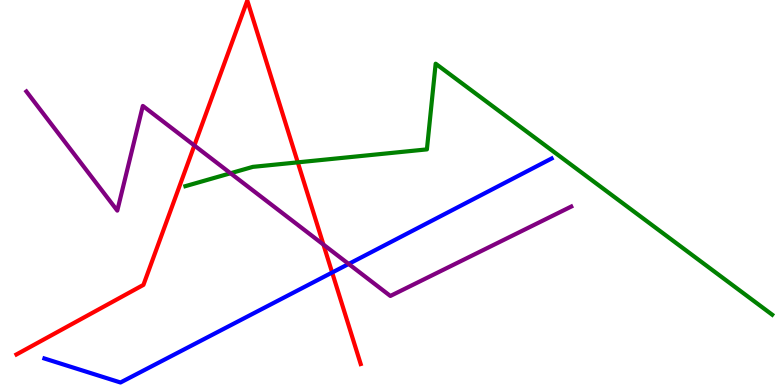[{'lines': ['blue', 'red'], 'intersections': [{'x': 4.29, 'y': 2.92}]}, {'lines': ['green', 'red'], 'intersections': [{'x': 3.84, 'y': 5.78}]}, {'lines': ['purple', 'red'], 'intersections': [{'x': 2.51, 'y': 6.22}, {'x': 4.17, 'y': 3.65}]}, {'lines': ['blue', 'green'], 'intersections': []}, {'lines': ['blue', 'purple'], 'intersections': [{'x': 4.5, 'y': 3.14}]}, {'lines': ['green', 'purple'], 'intersections': [{'x': 2.97, 'y': 5.5}]}]